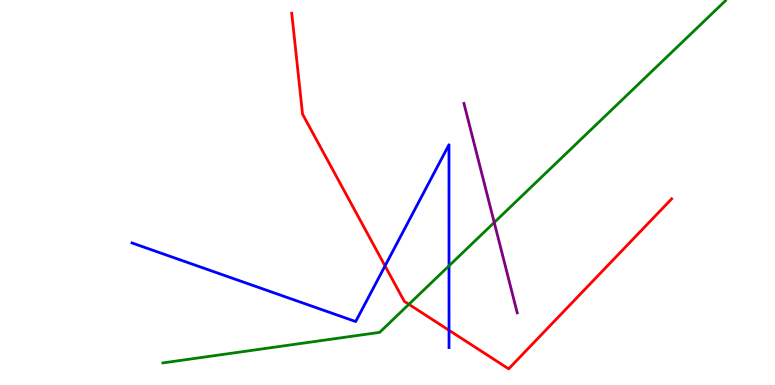[{'lines': ['blue', 'red'], 'intersections': [{'x': 4.97, 'y': 3.09}, {'x': 5.79, 'y': 1.42}]}, {'lines': ['green', 'red'], 'intersections': [{'x': 5.28, 'y': 2.1}]}, {'lines': ['purple', 'red'], 'intersections': []}, {'lines': ['blue', 'green'], 'intersections': [{'x': 5.79, 'y': 3.1}]}, {'lines': ['blue', 'purple'], 'intersections': []}, {'lines': ['green', 'purple'], 'intersections': [{'x': 6.38, 'y': 4.22}]}]